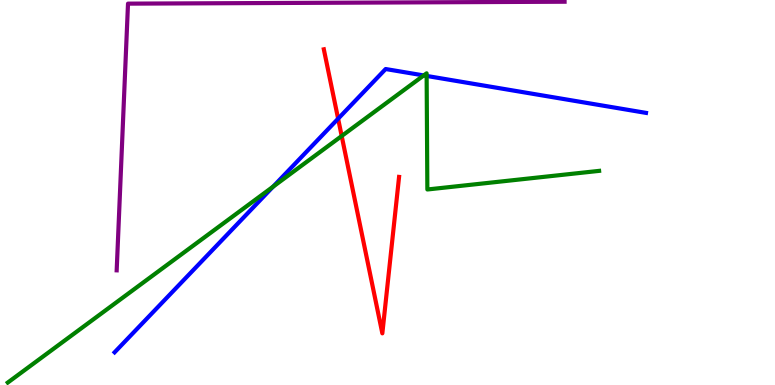[{'lines': ['blue', 'red'], 'intersections': [{'x': 4.36, 'y': 6.92}]}, {'lines': ['green', 'red'], 'intersections': [{'x': 4.41, 'y': 6.47}]}, {'lines': ['purple', 'red'], 'intersections': []}, {'lines': ['blue', 'green'], 'intersections': [{'x': 3.52, 'y': 5.15}, {'x': 5.47, 'y': 8.04}, {'x': 5.5, 'y': 8.03}]}, {'lines': ['blue', 'purple'], 'intersections': []}, {'lines': ['green', 'purple'], 'intersections': []}]